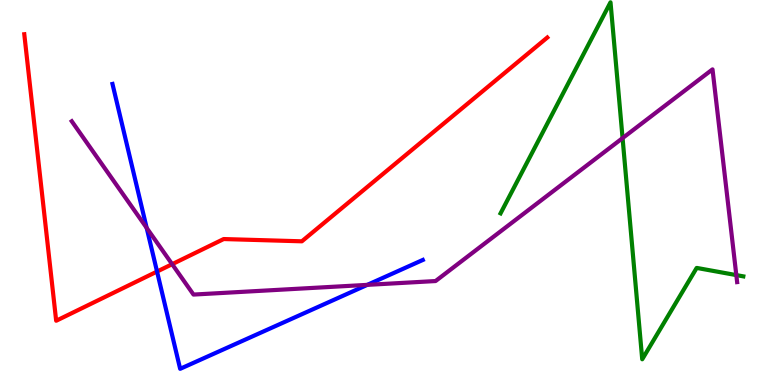[{'lines': ['blue', 'red'], 'intersections': [{'x': 2.03, 'y': 2.95}]}, {'lines': ['green', 'red'], 'intersections': []}, {'lines': ['purple', 'red'], 'intersections': [{'x': 2.22, 'y': 3.14}]}, {'lines': ['blue', 'green'], 'intersections': []}, {'lines': ['blue', 'purple'], 'intersections': [{'x': 1.89, 'y': 4.08}, {'x': 4.74, 'y': 2.6}]}, {'lines': ['green', 'purple'], 'intersections': [{'x': 8.03, 'y': 6.41}, {'x': 9.5, 'y': 2.85}]}]